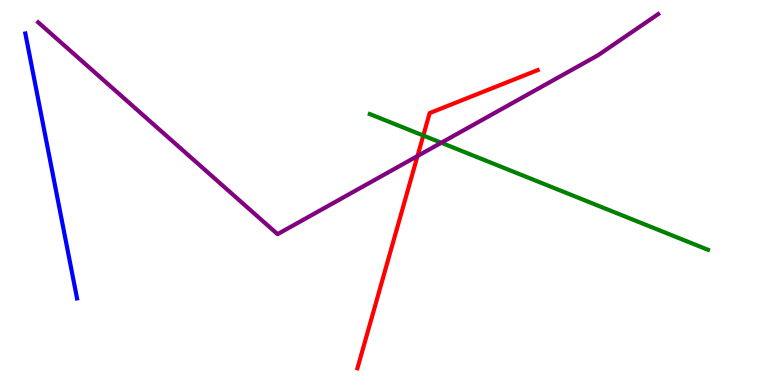[{'lines': ['blue', 'red'], 'intersections': []}, {'lines': ['green', 'red'], 'intersections': [{'x': 5.46, 'y': 6.48}]}, {'lines': ['purple', 'red'], 'intersections': [{'x': 5.39, 'y': 5.95}]}, {'lines': ['blue', 'green'], 'intersections': []}, {'lines': ['blue', 'purple'], 'intersections': []}, {'lines': ['green', 'purple'], 'intersections': [{'x': 5.69, 'y': 6.29}]}]